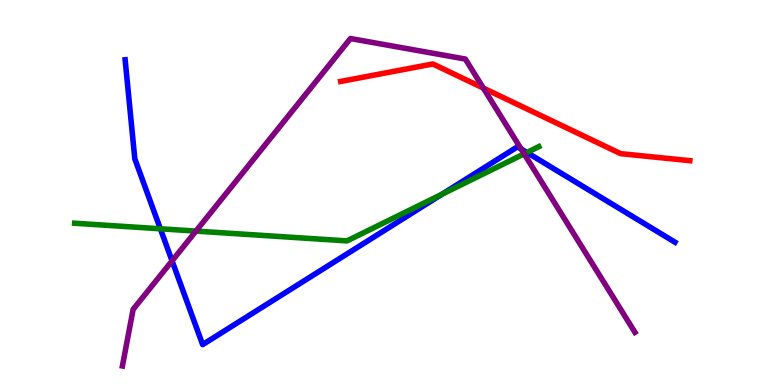[{'lines': ['blue', 'red'], 'intersections': []}, {'lines': ['green', 'red'], 'intersections': []}, {'lines': ['purple', 'red'], 'intersections': [{'x': 6.24, 'y': 7.71}]}, {'lines': ['blue', 'green'], 'intersections': [{'x': 2.07, 'y': 4.06}, {'x': 5.7, 'y': 4.96}, {'x': 6.8, 'y': 6.04}]}, {'lines': ['blue', 'purple'], 'intersections': [{'x': 2.22, 'y': 3.22}, {'x': 6.72, 'y': 6.13}]}, {'lines': ['green', 'purple'], 'intersections': [{'x': 2.53, 'y': 4.0}, {'x': 6.76, 'y': 6.0}]}]